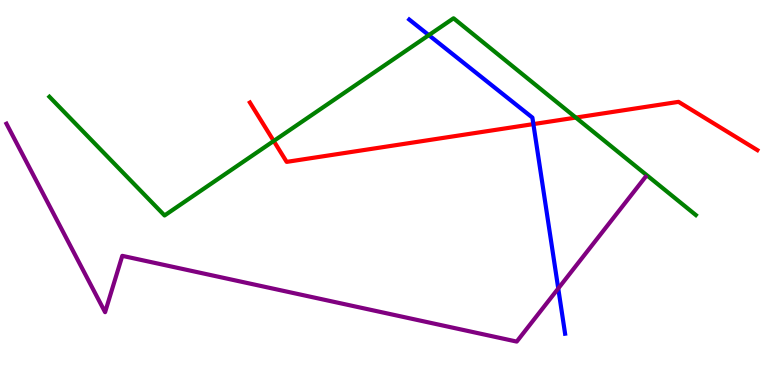[{'lines': ['blue', 'red'], 'intersections': [{'x': 6.88, 'y': 6.78}]}, {'lines': ['green', 'red'], 'intersections': [{'x': 3.53, 'y': 6.34}, {'x': 7.43, 'y': 6.95}]}, {'lines': ['purple', 'red'], 'intersections': []}, {'lines': ['blue', 'green'], 'intersections': [{'x': 5.53, 'y': 9.09}]}, {'lines': ['blue', 'purple'], 'intersections': [{'x': 7.2, 'y': 2.51}]}, {'lines': ['green', 'purple'], 'intersections': []}]